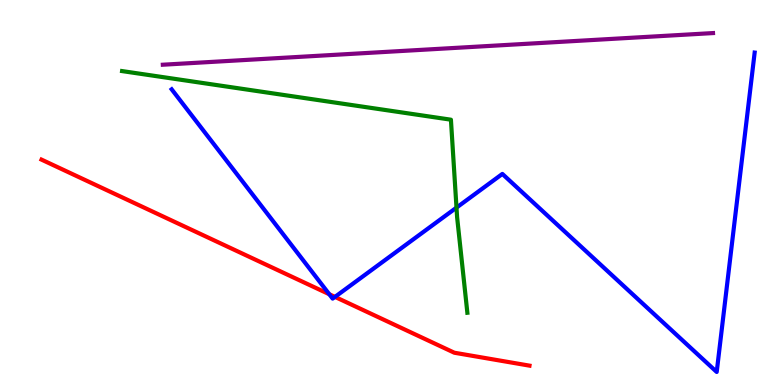[{'lines': ['blue', 'red'], 'intersections': [{'x': 4.25, 'y': 2.36}, {'x': 4.32, 'y': 2.29}]}, {'lines': ['green', 'red'], 'intersections': []}, {'lines': ['purple', 'red'], 'intersections': []}, {'lines': ['blue', 'green'], 'intersections': [{'x': 5.89, 'y': 4.61}]}, {'lines': ['blue', 'purple'], 'intersections': []}, {'lines': ['green', 'purple'], 'intersections': []}]